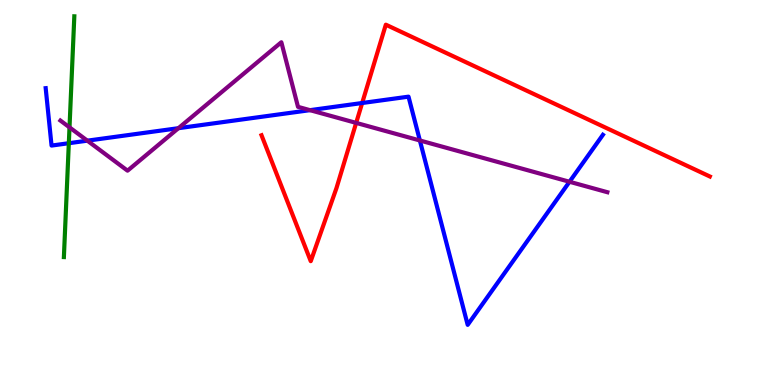[{'lines': ['blue', 'red'], 'intersections': [{'x': 4.67, 'y': 7.32}]}, {'lines': ['green', 'red'], 'intersections': []}, {'lines': ['purple', 'red'], 'intersections': [{'x': 4.6, 'y': 6.81}]}, {'lines': ['blue', 'green'], 'intersections': [{'x': 0.888, 'y': 6.28}]}, {'lines': ['blue', 'purple'], 'intersections': [{'x': 1.13, 'y': 6.35}, {'x': 2.3, 'y': 6.67}, {'x': 4.0, 'y': 7.14}, {'x': 5.42, 'y': 6.35}, {'x': 7.35, 'y': 5.28}]}, {'lines': ['green', 'purple'], 'intersections': [{'x': 0.897, 'y': 6.69}]}]